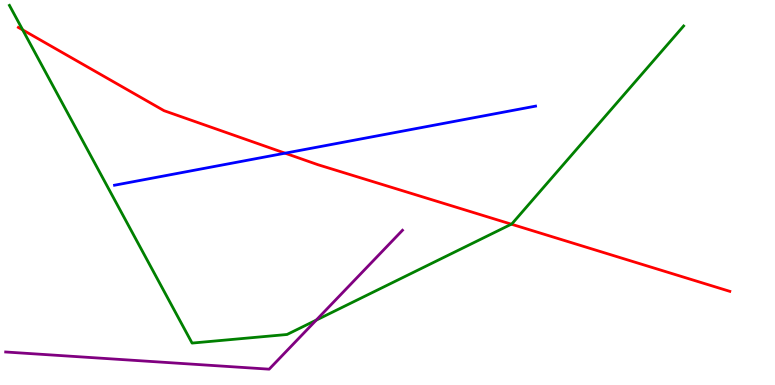[{'lines': ['blue', 'red'], 'intersections': [{'x': 3.68, 'y': 6.02}]}, {'lines': ['green', 'red'], 'intersections': [{'x': 0.293, 'y': 9.22}, {'x': 6.6, 'y': 4.18}]}, {'lines': ['purple', 'red'], 'intersections': []}, {'lines': ['blue', 'green'], 'intersections': []}, {'lines': ['blue', 'purple'], 'intersections': []}, {'lines': ['green', 'purple'], 'intersections': [{'x': 4.08, 'y': 1.69}]}]